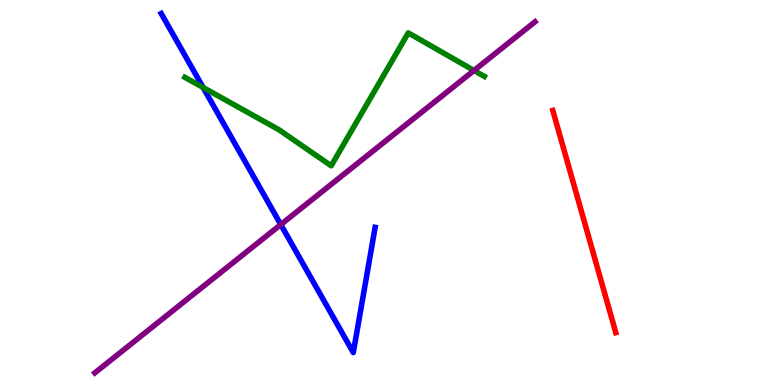[{'lines': ['blue', 'red'], 'intersections': []}, {'lines': ['green', 'red'], 'intersections': []}, {'lines': ['purple', 'red'], 'intersections': []}, {'lines': ['blue', 'green'], 'intersections': [{'x': 2.62, 'y': 7.73}]}, {'lines': ['blue', 'purple'], 'intersections': [{'x': 3.62, 'y': 4.17}]}, {'lines': ['green', 'purple'], 'intersections': [{'x': 6.12, 'y': 8.17}]}]